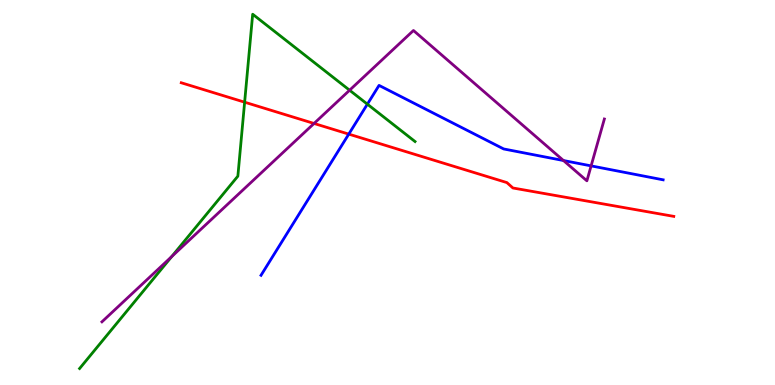[{'lines': ['blue', 'red'], 'intersections': [{'x': 4.5, 'y': 6.52}]}, {'lines': ['green', 'red'], 'intersections': [{'x': 3.16, 'y': 7.35}]}, {'lines': ['purple', 'red'], 'intersections': [{'x': 4.05, 'y': 6.79}]}, {'lines': ['blue', 'green'], 'intersections': [{'x': 4.74, 'y': 7.29}]}, {'lines': ['blue', 'purple'], 'intersections': [{'x': 7.27, 'y': 5.83}, {'x': 7.63, 'y': 5.69}]}, {'lines': ['green', 'purple'], 'intersections': [{'x': 2.21, 'y': 3.33}, {'x': 4.51, 'y': 7.66}]}]